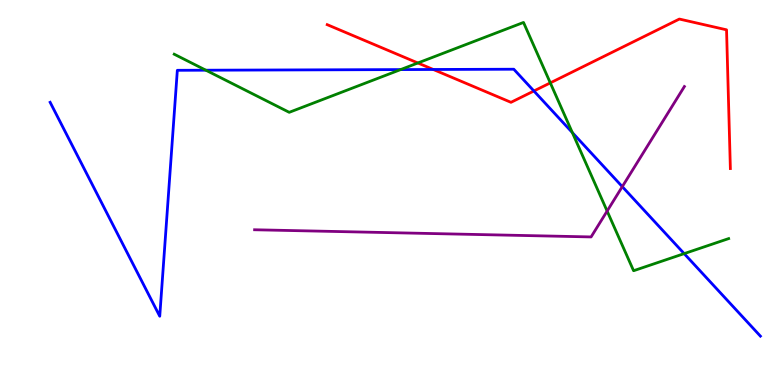[{'lines': ['blue', 'red'], 'intersections': [{'x': 5.59, 'y': 8.2}, {'x': 6.89, 'y': 7.64}]}, {'lines': ['green', 'red'], 'intersections': [{'x': 5.39, 'y': 8.36}, {'x': 7.1, 'y': 7.85}]}, {'lines': ['purple', 'red'], 'intersections': []}, {'lines': ['blue', 'green'], 'intersections': [{'x': 2.66, 'y': 8.18}, {'x': 5.17, 'y': 8.19}, {'x': 7.39, 'y': 6.56}, {'x': 8.83, 'y': 3.41}]}, {'lines': ['blue', 'purple'], 'intersections': [{'x': 8.03, 'y': 5.15}]}, {'lines': ['green', 'purple'], 'intersections': [{'x': 7.83, 'y': 4.52}]}]